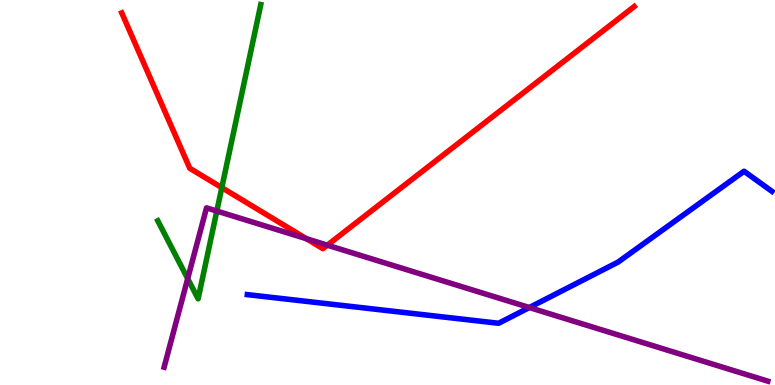[{'lines': ['blue', 'red'], 'intersections': []}, {'lines': ['green', 'red'], 'intersections': [{'x': 2.86, 'y': 5.13}]}, {'lines': ['purple', 'red'], 'intersections': [{'x': 3.95, 'y': 3.8}, {'x': 4.22, 'y': 3.63}]}, {'lines': ['blue', 'green'], 'intersections': []}, {'lines': ['blue', 'purple'], 'intersections': [{'x': 6.83, 'y': 2.01}]}, {'lines': ['green', 'purple'], 'intersections': [{'x': 2.42, 'y': 2.76}, {'x': 2.8, 'y': 4.52}]}]